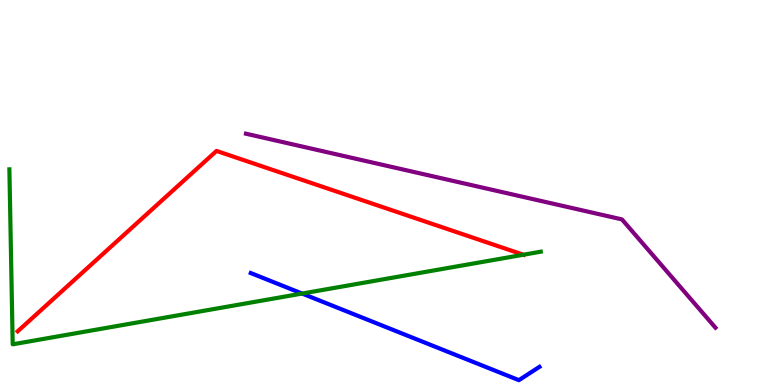[{'lines': ['blue', 'red'], 'intersections': []}, {'lines': ['green', 'red'], 'intersections': [{'x': 6.75, 'y': 3.38}]}, {'lines': ['purple', 'red'], 'intersections': []}, {'lines': ['blue', 'green'], 'intersections': [{'x': 3.9, 'y': 2.38}]}, {'lines': ['blue', 'purple'], 'intersections': []}, {'lines': ['green', 'purple'], 'intersections': []}]